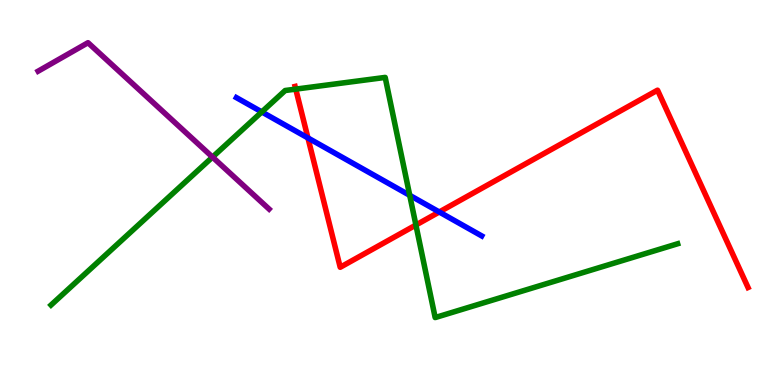[{'lines': ['blue', 'red'], 'intersections': [{'x': 3.97, 'y': 6.42}, {'x': 5.67, 'y': 4.49}]}, {'lines': ['green', 'red'], 'intersections': [{'x': 3.82, 'y': 7.69}, {'x': 5.37, 'y': 4.16}]}, {'lines': ['purple', 'red'], 'intersections': []}, {'lines': ['blue', 'green'], 'intersections': [{'x': 3.38, 'y': 7.09}, {'x': 5.29, 'y': 4.93}]}, {'lines': ['blue', 'purple'], 'intersections': []}, {'lines': ['green', 'purple'], 'intersections': [{'x': 2.74, 'y': 5.92}]}]